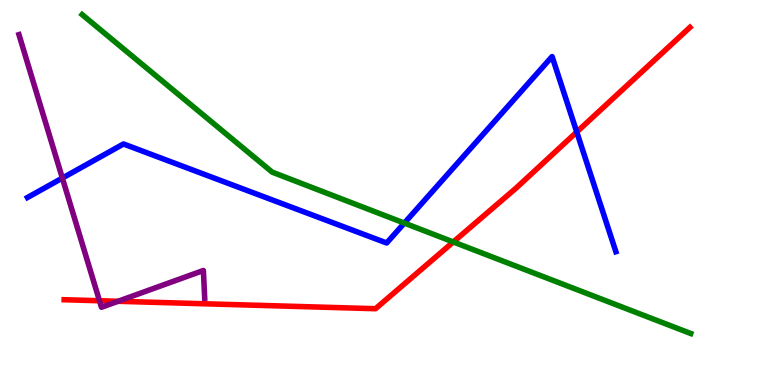[{'lines': ['blue', 'red'], 'intersections': [{'x': 7.44, 'y': 6.57}]}, {'lines': ['green', 'red'], 'intersections': [{'x': 5.85, 'y': 3.72}]}, {'lines': ['purple', 'red'], 'intersections': [{'x': 1.28, 'y': 2.19}, {'x': 1.52, 'y': 2.17}]}, {'lines': ['blue', 'green'], 'intersections': [{'x': 5.22, 'y': 4.21}]}, {'lines': ['blue', 'purple'], 'intersections': [{'x': 0.805, 'y': 5.37}]}, {'lines': ['green', 'purple'], 'intersections': []}]